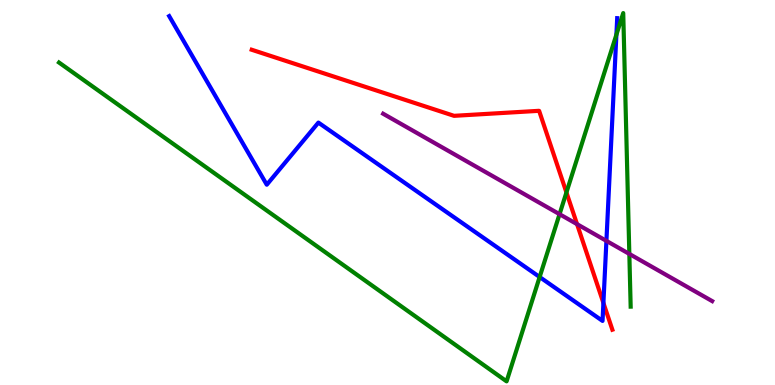[{'lines': ['blue', 'red'], 'intersections': [{'x': 7.79, 'y': 2.13}]}, {'lines': ['green', 'red'], 'intersections': [{'x': 7.31, 'y': 5.0}]}, {'lines': ['purple', 'red'], 'intersections': [{'x': 7.45, 'y': 4.18}]}, {'lines': ['blue', 'green'], 'intersections': [{'x': 6.96, 'y': 2.8}, {'x': 7.95, 'y': 9.1}]}, {'lines': ['blue', 'purple'], 'intersections': [{'x': 7.82, 'y': 3.74}]}, {'lines': ['green', 'purple'], 'intersections': [{'x': 7.22, 'y': 4.44}, {'x': 8.12, 'y': 3.4}]}]